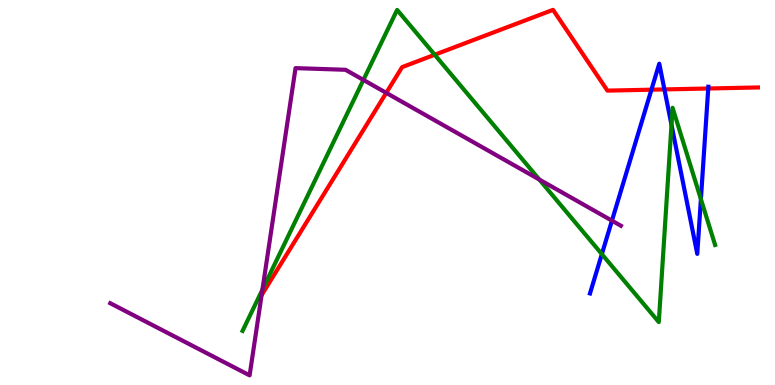[{'lines': ['blue', 'red'], 'intersections': [{'x': 8.41, 'y': 7.67}, {'x': 8.57, 'y': 7.68}, {'x': 9.14, 'y': 7.7}]}, {'lines': ['green', 'red'], 'intersections': [{'x': 5.61, 'y': 8.58}]}, {'lines': ['purple', 'red'], 'intersections': [{'x': 4.98, 'y': 7.59}]}, {'lines': ['blue', 'green'], 'intersections': [{'x': 7.77, 'y': 3.4}, {'x': 8.66, 'y': 6.76}, {'x': 9.04, 'y': 4.83}]}, {'lines': ['blue', 'purple'], 'intersections': [{'x': 7.9, 'y': 4.27}]}, {'lines': ['green', 'purple'], 'intersections': [{'x': 3.39, 'y': 2.48}, {'x': 4.69, 'y': 7.92}, {'x': 6.96, 'y': 5.34}]}]